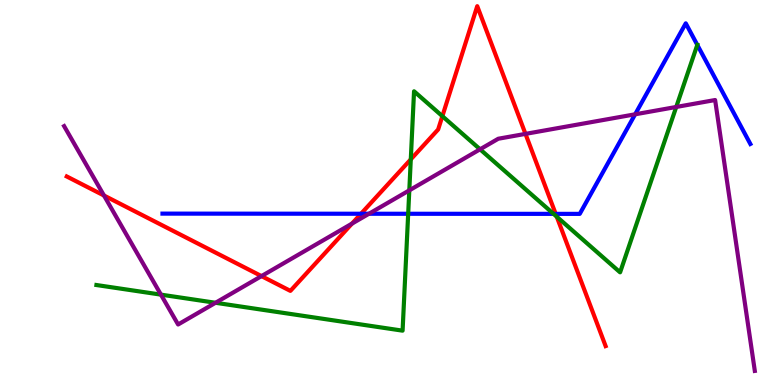[{'lines': ['blue', 'red'], 'intersections': [{'x': 4.66, 'y': 4.45}, {'x': 7.17, 'y': 4.45}]}, {'lines': ['green', 'red'], 'intersections': [{'x': 5.3, 'y': 5.86}, {'x': 5.71, 'y': 6.98}, {'x': 7.18, 'y': 4.37}]}, {'lines': ['purple', 'red'], 'intersections': [{'x': 1.34, 'y': 4.92}, {'x': 3.37, 'y': 2.83}, {'x': 4.54, 'y': 4.19}, {'x': 6.78, 'y': 6.52}]}, {'lines': ['blue', 'green'], 'intersections': [{'x': 5.27, 'y': 4.45}, {'x': 7.14, 'y': 4.45}, {'x': 9.0, 'y': 8.83}]}, {'lines': ['blue', 'purple'], 'intersections': [{'x': 4.76, 'y': 4.45}, {'x': 8.2, 'y': 7.03}]}, {'lines': ['green', 'purple'], 'intersections': [{'x': 2.08, 'y': 2.35}, {'x': 2.78, 'y': 2.14}, {'x': 5.28, 'y': 5.06}, {'x': 6.19, 'y': 6.12}, {'x': 8.73, 'y': 7.22}]}]